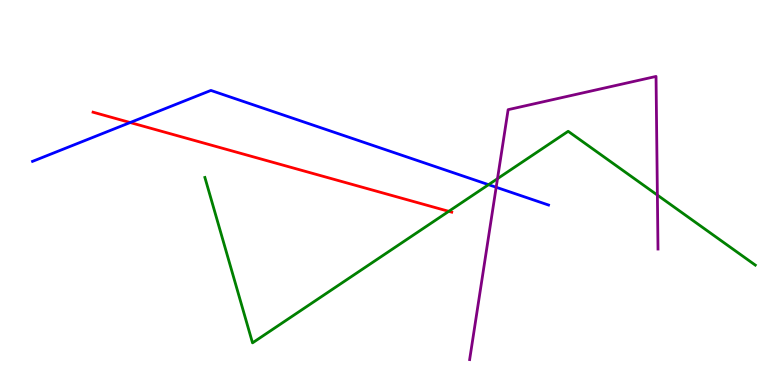[{'lines': ['blue', 'red'], 'intersections': [{'x': 1.68, 'y': 6.82}]}, {'lines': ['green', 'red'], 'intersections': [{'x': 5.79, 'y': 4.51}]}, {'lines': ['purple', 'red'], 'intersections': []}, {'lines': ['blue', 'green'], 'intersections': [{'x': 6.3, 'y': 5.2}]}, {'lines': ['blue', 'purple'], 'intersections': [{'x': 6.4, 'y': 5.14}]}, {'lines': ['green', 'purple'], 'intersections': [{'x': 6.42, 'y': 5.36}, {'x': 8.48, 'y': 4.93}]}]